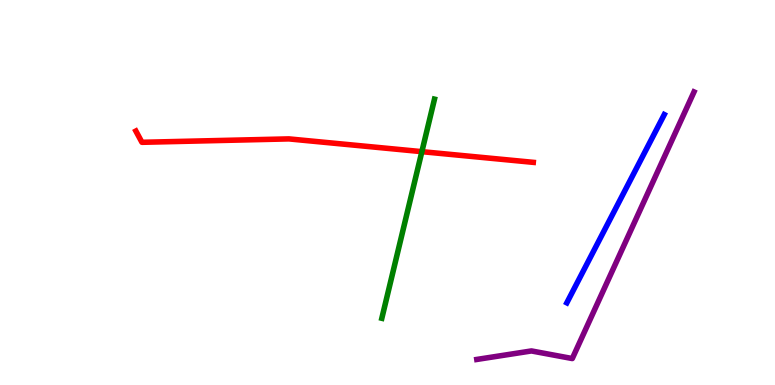[{'lines': ['blue', 'red'], 'intersections': []}, {'lines': ['green', 'red'], 'intersections': [{'x': 5.44, 'y': 6.06}]}, {'lines': ['purple', 'red'], 'intersections': []}, {'lines': ['blue', 'green'], 'intersections': []}, {'lines': ['blue', 'purple'], 'intersections': []}, {'lines': ['green', 'purple'], 'intersections': []}]